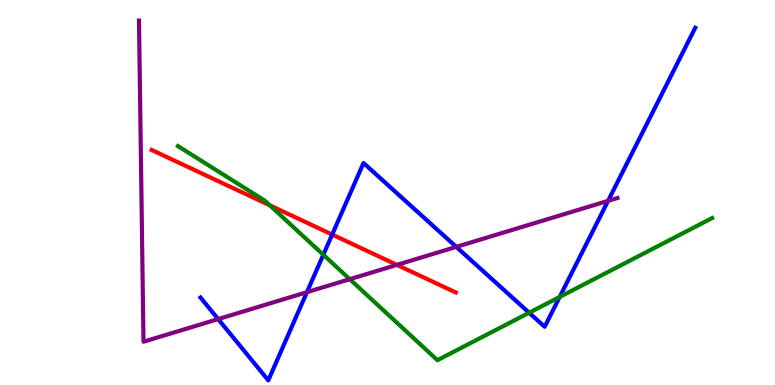[{'lines': ['blue', 'red'], 'intersections': [{'x': 4.29, 'y': 3.91}]}, {'lines': ['green', 'red'], 'intersections': [{'x': 3.48, 'y': 4.67}]}, {'lines': ['purple', 'red'], 'intersections': [{'x': 5.12, 'y': 3.12}]}, {'lines': ['blue', 'green'], 'intersections': [{'x': 4.17, 'y': 3.38}, {'x': 6.83, 'y': 1.88}, {'x': 7.22, 'y': 2.29}]}, {'lines': ['blue', 'purple'], 'intersections': [{'x': 2.81, 'y': 1.71}, {'x': 3.96, 'y': 2.41}, {'x': 5.89, 'y': 3.59}, {'x': 7.85, 'y': 4.78}]}, {'lines': ['green', 'purple'], 'intersections': [{'x': 4.51, 'y': 2.75}]}]